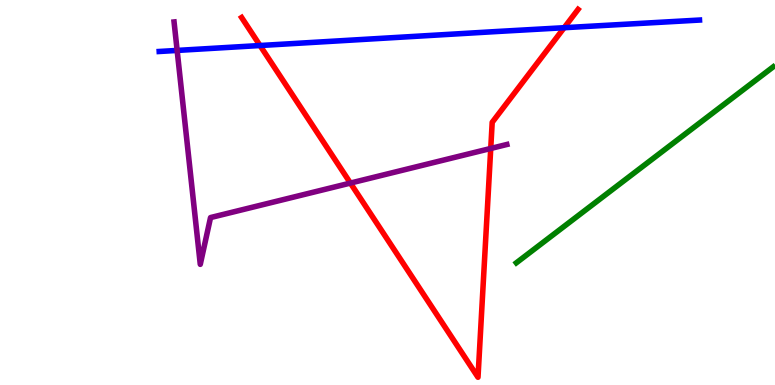[{'lines': ['blue', 'red'], 'intersections': [{'x': 3.36, 'y': 8.82}, {'x': 7.28, 'y': 9.28}]}, {'lines': ['green', 'red'], 'intersections': []}, {'lines': ['purple', 'red'], 'intersections': [{'x': 4.52, 'y': 5.24}, {'x': 6.33, 'y': 6.14}]}, {'lines': ['blue', 'green'], 'intersections': []}, {'lines': ['blue', 'purple'], 'intersections': [{'x': 2.29, 'y': 8.69}]}, {'lines': ['green', 'purple'], 'intersections': []}]